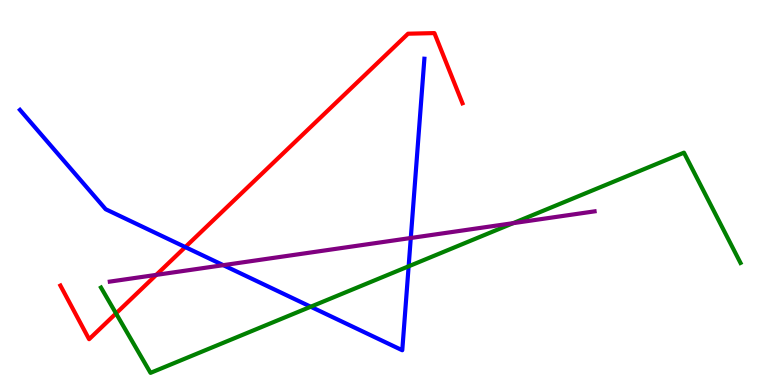[{'lines': ['blue', 'red'], 'intersections': [{'x': 2.39, 'y': 3.58}]}, {'lines': ['green', 'red'], 'intersections': [{'x': 1.5, 'y': 1.86}]}, {'lines': ['purple', 'red'], 'intersections': [{'x': 2.02, 'y': 2.86}]}, {'lines': ['blue', 'green'], 'intersections': [{'x': 4.01, 'y': 2.03}, {'x': 5.27, 'y': 3.08}]}, {'lines': ['blue', 'purple'], 'intersections': [{'x': 2.88, 'y': 3.11}, {'x': 5.3, 'y': 3.82}]}, {'lines': ['green', 'purple'], 'intersections': [{'x': 6.62, 'y': 4.2}]}]